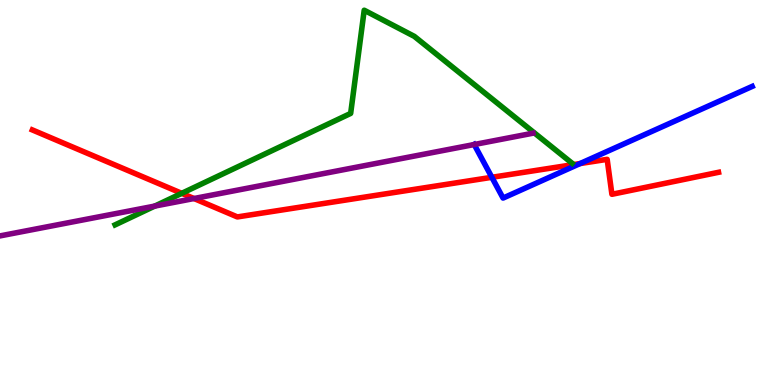[{'lines': ['blue', 'red'], 'intersections': [{'x': 6.35, 'y': 5.39}, {'x': 7.48, 'y': 5.75}]}, {'lines': ['green', 'red'], 'intersections': [{'x': 2.35, 'y': 4.98}]}, {'lines': ['purple', 'red'], 'intersections': [{'x': 2.5, 'y': 4.84}]}, {'lines': ['blue', 'green'], 'intersections': []}, {'lines': ['blue', 'purple'], 'intersections': [{'x': 6.12, 'y': 6.25}]}, {'lines': ['green', 'purple'], 'intersections': [{'x': 2.0, 'y': 4.65}]}]